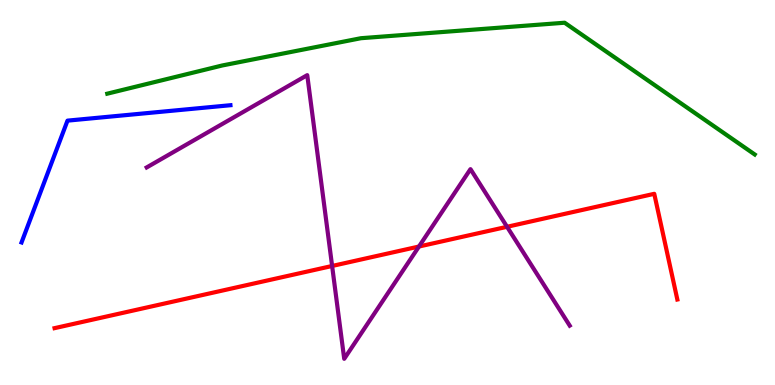[{'lines': ['blue', 'red'], 'intersections': []}, {'lines': ['green', 'red'], 'intersections': []}, {'lines': ['purple', 'red'], 'intersections': [{'x': 4.29, 'y': 3.09}, {'x': 5.41, 'y': 3.6}, {'x': 6.54, 'y': 4.11}]}, {'lines': ['blue', 'green'], 'intersections': []}, {'lines': ['blue', 'purple'], 'intersections': []}, {'lines': ['green', 'purple'], 'intersections': []}]